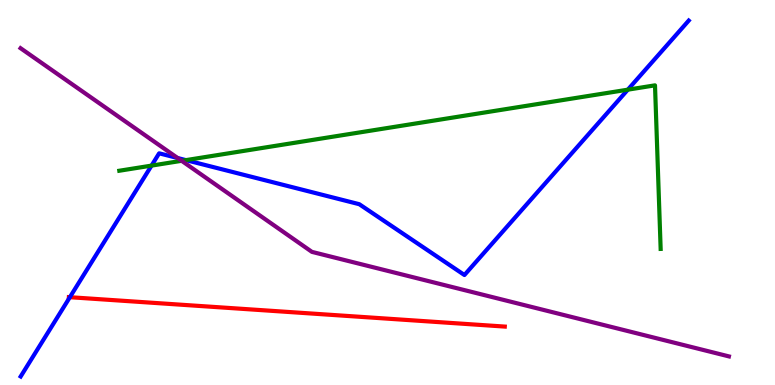[{'lines': ['blue', 'red'], 'intersections': [{'x': 0.902, 'y': 2.28}]}, {'lines': ['green', 'red'], 'intersections': []}, {'lines': ['purple', 'red'], 'intersections': []}, {'lines': ['blue', 'green'], 'intersections': [{'x': 1.96, 'y': 5.7}, {'x': 2.4, 'y': 5.84}, {'x': 8.1, 'y': 7.67}]}, {'lines': ['blue', 'purple'], 'intersections': [{'x': 2.29, 'y': 5.9}]}, {'lines': ['green', 'purple'], 'intersections': [{'x': 2.34, 'y': 5.82}]}]